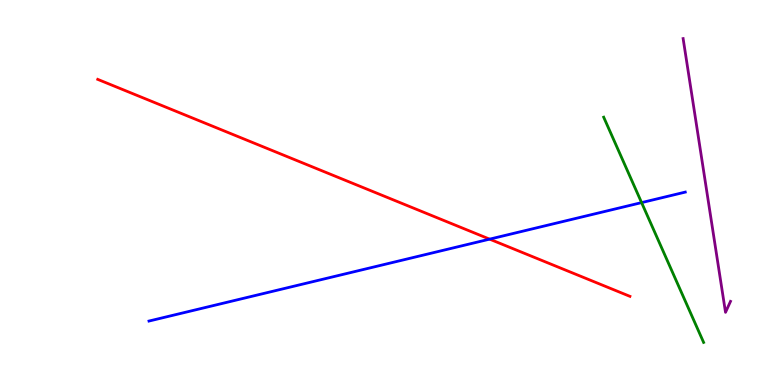[{'lines': ['blue', 'red'], 'intersections': [{'x': 6.32, 'y': 3.79}]}, {'lines': ['green', 'red'], 'intersections': []}, {'lines': ['purple', 'red'], 'intersections': []}, {'lines': ['blue', 'green'], 'intersections': [{'x': 8.28, 'y': 4.74}]}, {'lines': ['blue', 'purple'], 'intersections': []}, {'lines': ['green', 'purple'], 'intersections': []}]